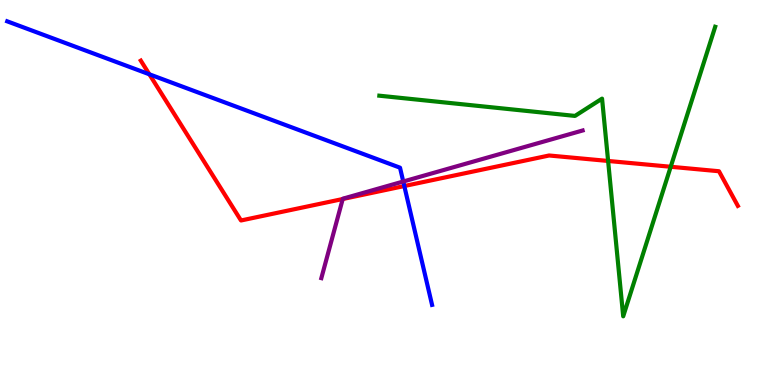[{'lines': ['blue', 'red'], 'intersections': [{'x': 1.93, 'y': 8.07}, {'x': 5.22, 'y': 5.17}]}, {'lines': ['green', 'red'], 'intersections': [{'x': 7.85, 'y': 5.82}, {'x': 8.65, 'y': 5.67}]}, {'lines': ['purple', 'red'], 'intersections': [{'x': 4.42, 'y': 4.83}]}, {'lines': ['blue', 'green'], 'intersections': []}, {'lines': ['blue', 'purple'], 'intersections': [{'x': 5.2, 'y': 5.29}]}, {'lines': ['green', 'purple'], 'intersections': []}]